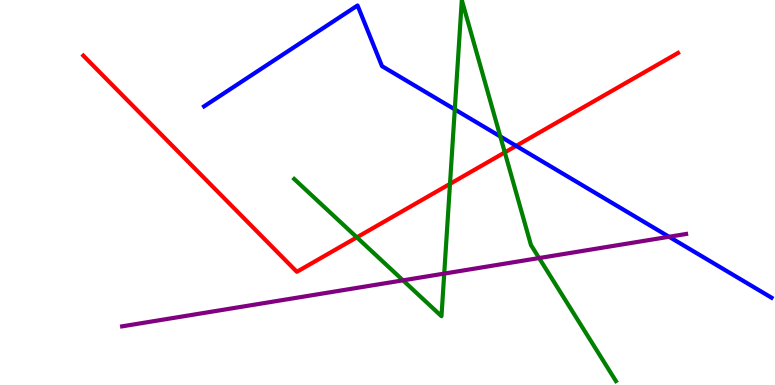[{'lines': ['blue', 'red'], 'intersections': [{'x': 6.66, 'y': 6.21}]}, {'lines': ['green', 'red'], 'intersections': [{'x': 4.6, 'y': 3.84}, {'x': 5.81, 'y': 5.22}, {'x': 6.51, 'y': 6.04}]}, {'lines': ['purple', 'red'], 'intersections': []}, {'lines': ['blue', 'green'], 'intersections': [{'x': 5.87, 'y': 7.16}, {'x': 6.46, 'y': 6.46}]}, {'lines': ['blue', 'purple'], 'intersections': [{'x': 8.63, 'y': 3.85}]}, {'lines': ['green', 'purple'], 'intersections': [{'x': 5.2, 'y': 2.72}, {'x': 5.73, 'y': 2.89}, {'x': 6.96, 'y': 3.3}]}]